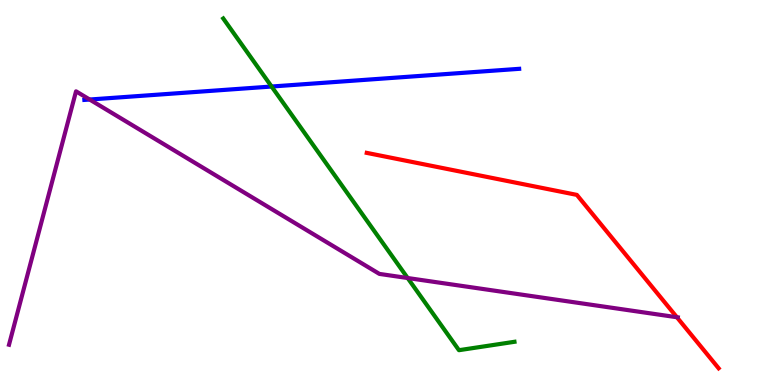[{'lines': ['blue', 'red'], 'intersections': []}, {'lines': ['green', 'red'], 'intersections': []}, {'lines': ['purple', 'red'], 'intersections': [{'x': 8.73, 'y': 1.76}]}, {'lines': ['blue', 'green'], 'intersections': [{'x': 3.5, 'y': 7.75}]}, {'lines': ['blue', 'purple'], 'intersections': [{'x': 1.16, 'y': 7.41}]}, {'lines': ['green', 'purple'], 'intersections': [{'x': 5.26, 'y': 2.78}]}]